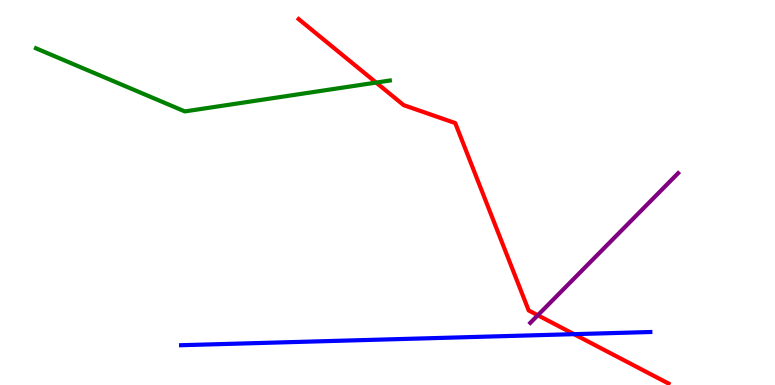[{'lines': ['blue', 'red'], 'intersections': [{'x': 7.41, 'y': 1.32}]}, {'lines': ['green', 'red'], 'intersections': [{'x': 4.85, 'y': 7.86}]}, {'lines': ['purple', 'red'], 'intersections': [{'x': 6.94, 'y': 1.81}]}, {'lines': ['blue', 'green'], 'intersections': []}, {'lines': ['blue', 'purple'], 'intersections': []}, {'lines': ['green', 'purple'], 'intersections': []}]